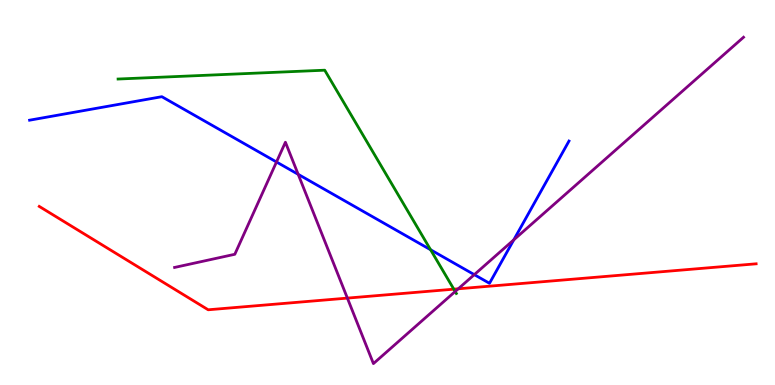[{'lines': ['blue', 'red'], 'intersections': []}, {'lines': ['green', 'red'], 'intersections': [{'x': 5.86, 'y': 2.49}]}, {'lines': ['purple', 'red'], 'intersections': [{'x': 4.48, 'y': 2.26}, {'x': 5.91, 'y': 2.5}]}, {'lines': ['blue', 'green'], 'intersections': [{'x': 5.56, 'y': 3.51}]}, {'lines': ['blue', 'purple'], 'intersections': [{'x': 3.57, 'y': 5.79}, {'x': 3.85, 'y': 5.47}, {'x': 6.12, 'y': 2.87}, {'x': 6.63, 'y': 3.77}]}, {'lines': ['green', 'purple'], 'intersections': [{'x': 5.87, 'y': 2.43}]}]